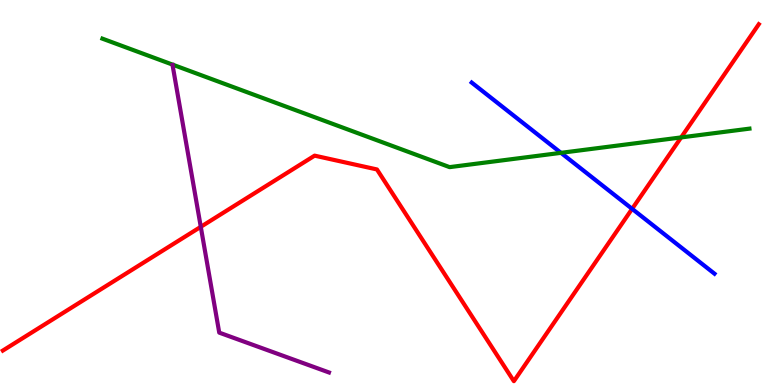[{'lines': ['blue', 'red'], 'intersections': [{'x': 8.16, 'y': 4.58}]}, {'lines': ['green', 'red'], 'intersections': [{'x': 8.79, 'y': 6.43}]}, {'lines': ['purple', 'red'], 'intersections': [{'x': 2.59, 'y': 4.11}]}, {'lines': ['blue', 'green'], 'intersections': [{'x': 7.24, 'y': 6.03}]}, {'lines': ['blue', 'purple'], 'intersections': []}, {'lines': ['green', 'purple'], 'intersections': []}]